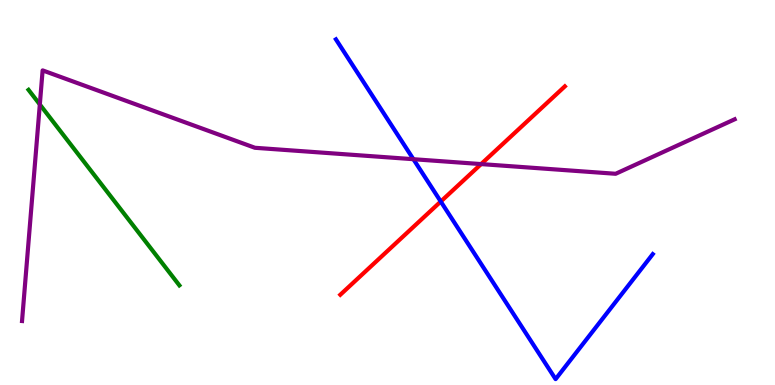[{'lines': ['blue', 'red'], 'intersections': [{'x': 5.69, 'y': 4.77}]}, {'lines': ['green', 'red'], 'intersections': []}, {'lines': ['purple', 'red'], 'intersections': [{'x': 6.21, 'y': 5.74}]}, {'lines': ['blue', 'green'], 'intersections': []}, {'lines': ['blue', 'purple'], 'intersections': [{'x': 5.33, 'y': 5.86}]}, {'lines': ['green', 'purple'], 'intersections': [{'x': 0.514, 'y': 7.29}]}]